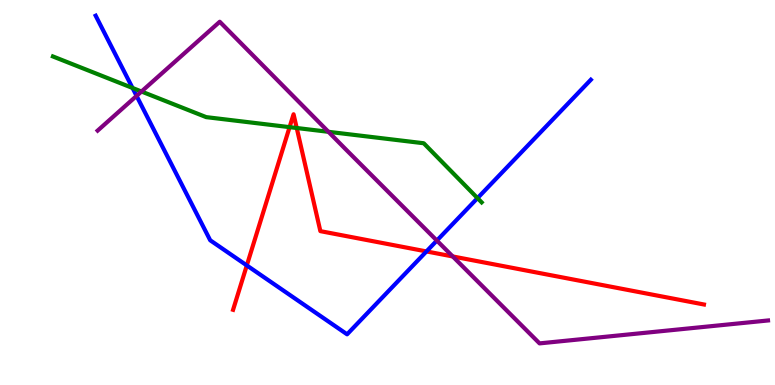[{'lines': ['blue', 'red'], 'intersections': [{'x': 3.18, 'y': 3.11}, {'x': 5.5, 'y': 3.47}]}, {'lines': ['green', 'red'], 'intersections': [{'x': 3.74, 'y': 6.7}, {'x': 3.83, 'y': 6.68}]}, {'lines': ['purple', 'red'], 'intersections': [{'x': 5.84, 'y': 3.34}]}, {'lines': ['blue', 'green'], 'intersections': [{'x': 1.71, 'y': 7.72}, {'x': 6.16, 'y': 4.85}]}, {'lines': ['blue', 'purple'], 'intersections': [{'x': 1.76, 'y': 7.51}, {'x': 5.64, 'y': 3.75}]}, {'lines': ['green', 'purple'], 'intersections': [{'x': 1.83, 'y': 7.62}, {'x': 4.24, 'y': 6.58}]}]